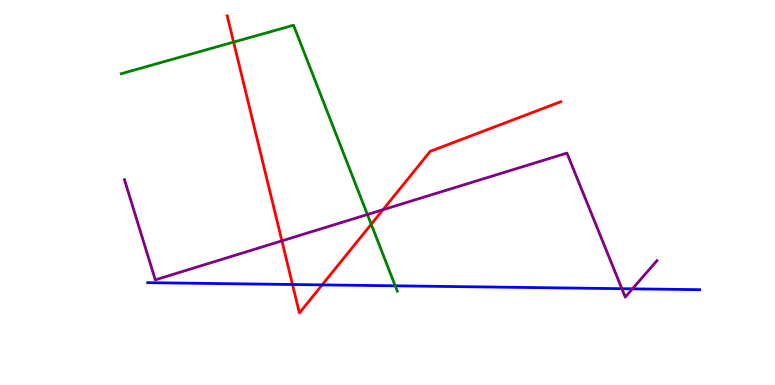[{'lines': ['blue', 'red'], 'intersections': [{'x': 3.77, 'y': 2.61}, {'x': 4.16, 'y': 2.6}]}, {'lines': ['green', 'red'], 'intersections': [{'x': 3.01, 'y': 8.91}, {'x': 4.79, 'y': 4.17}]}, {'lines': ['purple', 'red'], 'intersections': [{'x': 3.64, 'y': 3.74}, {'x': 4.94, 'y': 4.55}]}, {'lines': ['blue', 'green'], 'intersections': [{'x': 5.1, 'y': 2.58}]}, {'lines': ['blue', 'purple'], 'intersections': [{'x': 8.02, 'y': 2.5}, {'x': 8.16, 'y': 2.5}]}, {'lines': ['green', 'purple'], 'intersections': [{'x': 4.74, 'y': 4.43}]}]